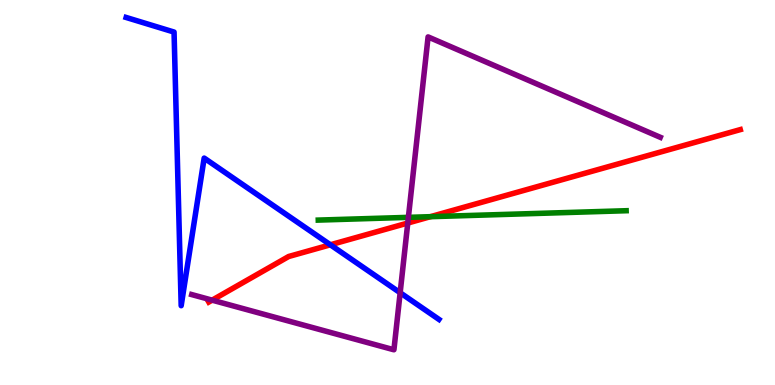[{'lines': ['blue', 'red'], 'intersections': [{'x': 4.26, 'y': 3.64}]}, {'lines': ['green', 'red'], 'intersections': [{'x': 5.55, 'y': 4.37}]}, {'lines': ['purple', 'red'], 'intersections': [{'x': 2.74, 'y': 2.2}, {'x': 5.26, 'y': 4.21}]}, {'lines': ['blue', 'green'], 'intersections': []}, {'lines': ['blue', 'purple'], 'intersections': [{'x': 5.16, 'y': 2.4}]}, {'lines': ['green', 'purple'], 'intersections': [{'x': 5.27, 'y': 4.35}]}]